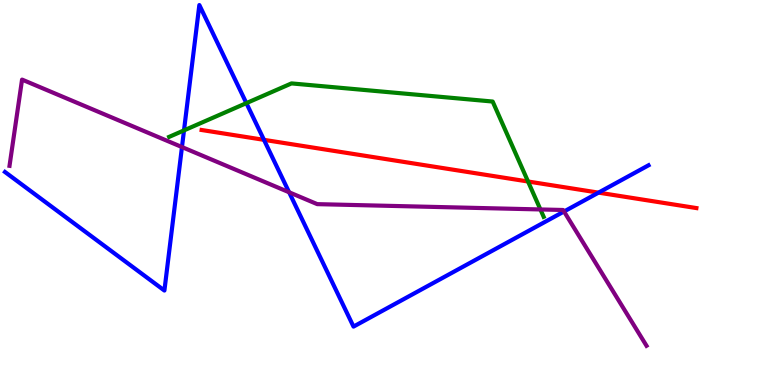[{'lines': ['blue', 'red'], 'intersections': [{'x': 3.41, 'y': 6.37}, {'x': 7.72, 'y': 5.0}]}, {'lines': ['green', 'red'], 'intersections': [{'x': 6.81, 'y': 5.29}]}, {'lines': ['purple', 'red'], 'intersections': []}, {'lines': ['blue', 'green'], 'intersections': [{'x': 2.37, 'y': 6.61}, {'x': 3.18, 'y': 7.32}]}, {'lines': ['blue', 'purple'], 'intersections': [{'x': 2.35, 'y': 6.18}, {'x': 3.73, 'y': 5.01}, {'x': 7.28, 'y': 4.51}]}, {'lines': ['green', 'purple'], 'intersections': [{'x': 6.97, 'y': 4.56}]}]